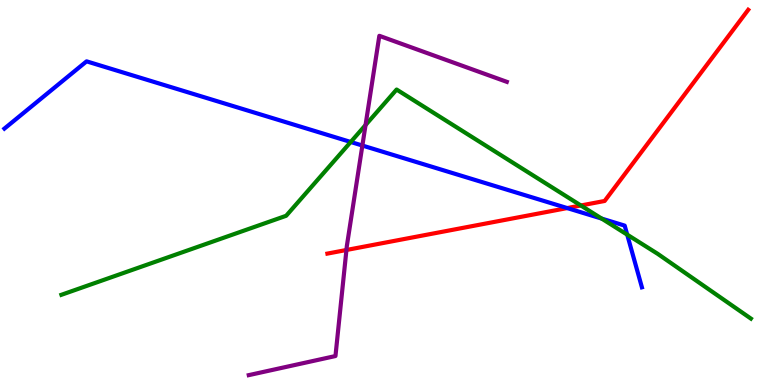[{'lines': ['blue', 'red'], 'intersections': [{'x': 7.32, 'y': 4.6}]}, {'lines': ['green', 'red'], 'intersections': [{'x': 7.49, 'y': 4.66}]}, {'lines': ['purple', 'red'], 'intersections': [{'x': 4.47, 'y': 3.51}]}, {'lines': ['blue', 'green'], 'intersections': [{'x': 4.53, 'y': 6.31}, {'x': 7.76, 'y': 4.32}, {'x': 8.09, 'y': 3.91}]}, {'lines': ['blue', 'purple'], 'intersections': [{'x': 4.68, 'y': 6.22}]}, {'lines': ['green', 'purple'], 'intersections': [{'x': 4.72, 'y': 6.75}]}]